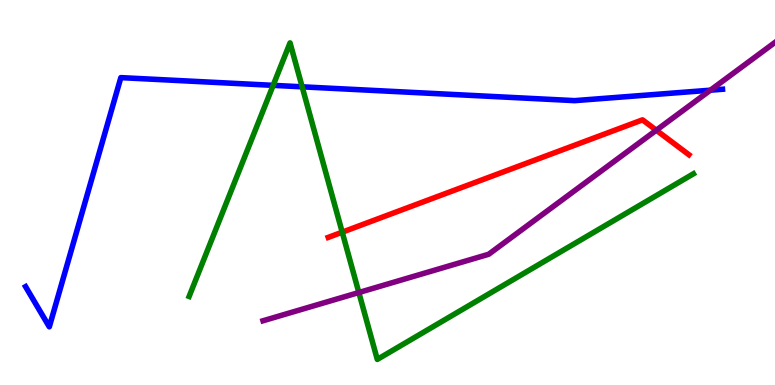[{'lines': ['blue', 'red'], 'intersections': []}, {'lines': ['green', 'red'], 'intersections': [{'x': 4.42, 'y': 3.97}]}, {'lines': ['purple', 'red'], 'intersections': [{'x': 8.47, 'y': 6.62}]}, {'lines': ['blue', 'green'], 'intersections': [{'x': 3.52, 'y': 7.78}, {'x': 3.9, 'y': 7.74}]}, {'lines': ['blue', 'purple'], 'intersections': [{'x': 9.17, 'y': 7.66}]}, {'lines': ['green', 'purple'], 'intersections': [{'x': 4.63, 'y': 2.4}]}]